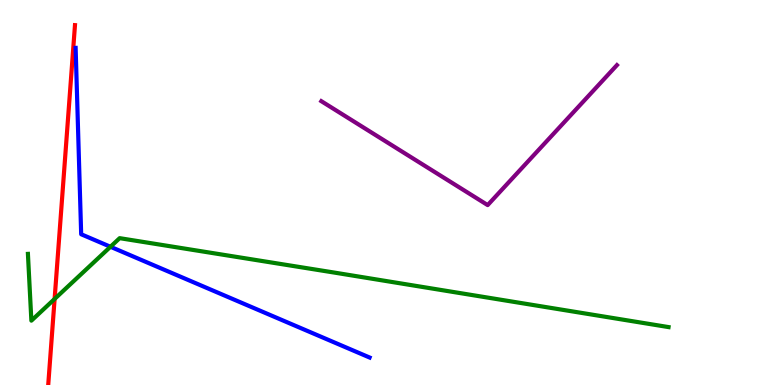[{'lines': ['blue', 'red'], 'intersections': []}, {'lines': ['green', 'red'], 'intersections': [{'x': 0.705, 'y': 2.24}]}, {'lines': ['purple', 'red'], 'intersections': []}, {'lines': ['blue', 'green'], 'intersections': [{'x': 1.43, 'y': 3.59}]}, {'lines': ['blue', 'purple'], 'intersections': []}, {'lines': ['green', 'purple'], 'intersections': []}]